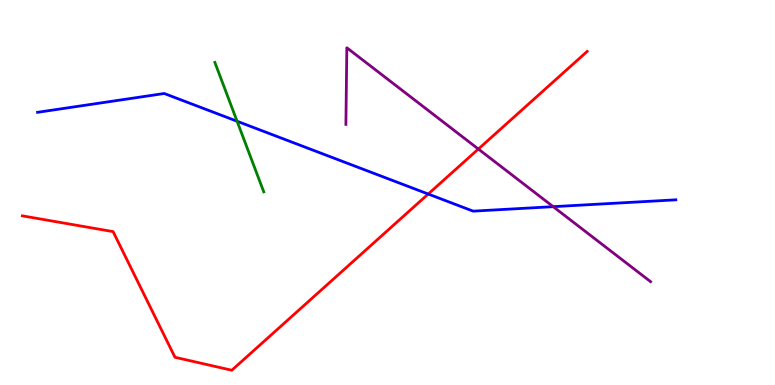[{'lines': ['blue', 'red'], 'intersections': [{'x': 5.53, 'y': 4.96}]}, {'lines': ['green', 'red'], 'intersections': []}, {'lines': ['purple', 'red'], 'intersections': [{'x': 6.17, 'y': 6.13}]}, {'lines': ['blue', 'green'], 'intersections': [{'x': 3.06, 'y': 6.85}]}, {'lines': ['blue', 'purple'], 'intersections': [{'x': 7.14, 'y': 4.63}]}, {'lines': ['green', 'purple'], 'intersections': []}]